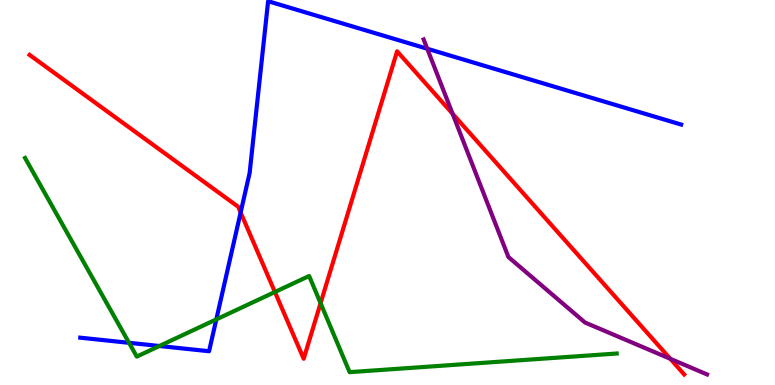[{'lines': ['blue', 'red'], 'intersections': [{'x': 3.11, 'y': 4.48}]}, {'lines': ['green', 'red'], 'intersections': [{'x': 3.55, 'y': 2.42}, {'x': 4.14, 'y': 2.13}]}, {'lines': ['purple', 'red'], 'intersections': [{'x': 5.84, 'y': 7.05}, {'x': 8.65, 'y': 0.681}]}, {'lines': ['blue', 'green'], 'intersections': [{'x': 1.67, 'y': 1.1}, {'x': 2.06, 'y': 1.01}, {'x': 2.79, 'y': 1.7}]}, {'lines': ['blue', 'purple'], 'intersections': [{'x': 5.51, 'y': 8.73}]}, {'lines': ['green', 'purple'], 'intersections': []}]